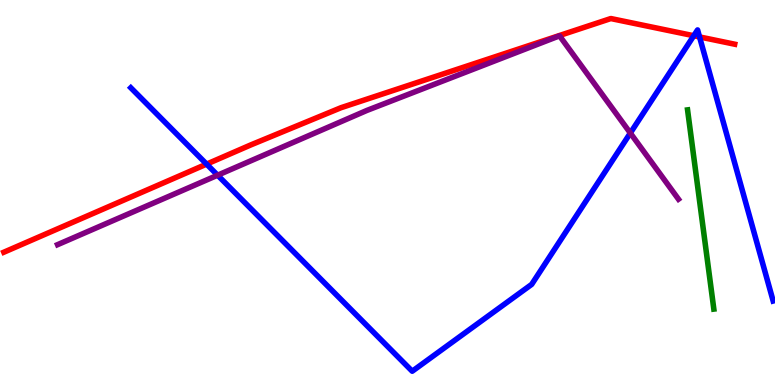[{'lines': ['blue', 'red'], 'intersections': [{'x': 2.67, 'y': 5.74}, {'x': 8.95, 'y': 9.07}, {'x': 9.03, 'y': 9.04}]}, {'lines': ['green', 'red'], 'intersections': []}, {'lines': ['purple', 'red'], 'intersections': []}, {'lines': ['blue', 'green'], 'intersections': []}, {'lines': ['blue', 'purple'], 'intersections': [{'x': 2.81, 'y': 5.45}, {'x': 8.13, 'y': 6.54}]}, {'lines': ['green', 'purple'], 'intersections': []}]